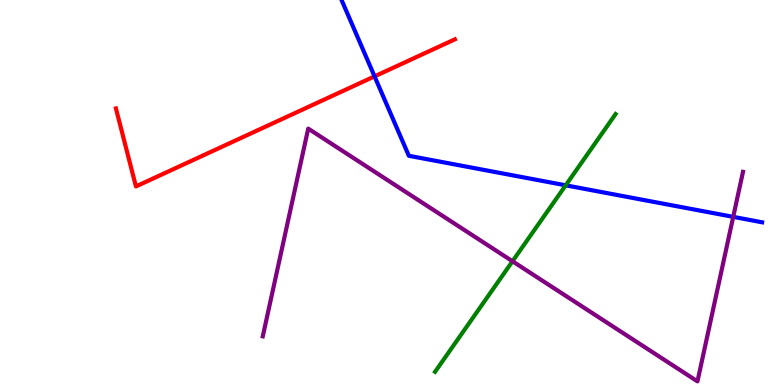[{'lines': ['blue', 'red'], 'intersections': [{'x': 4.83, 'y': 8.02}]}, {'lines': ['green', 'red'], 'intersections': []}, {'lines': ['purple', 'red'], 'intersections': []}, {'lines': ['blue', 'green'], 'intersections': [{'x': 7.3, 'y': 5.19}]}, {'lines': ['blue', 'purple'], 'intersections': [{'x': 9.46, 'y': 4.37}]}, {'lines': ['green', 'purple'], 'intersections': [{'x': 6.61, 'y': 3.21}]}]